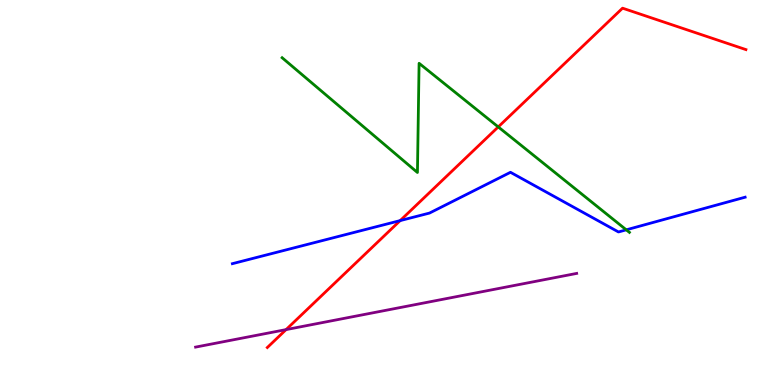[{'lines': ['blue', 'red'], 'intersections': [{'x': 5.16, 'y': 4.27}]}, {'lines': ['green', 'red'], 'intersections': [{'x': 6.43, 'y': 6.7}]}, {'lines': ['purple', 'red'], 'intersections': [{'x': 3.69, 'y': 1.44}]}, {'lines': ['blue', 'green'], 'intersections': [{'x': 8.08, 'y': 4.03}]}, {'lines': ['blue', 'purple'], 'intersections': []}, {'lines': ['green', 'purple'], 'intersections': []}]